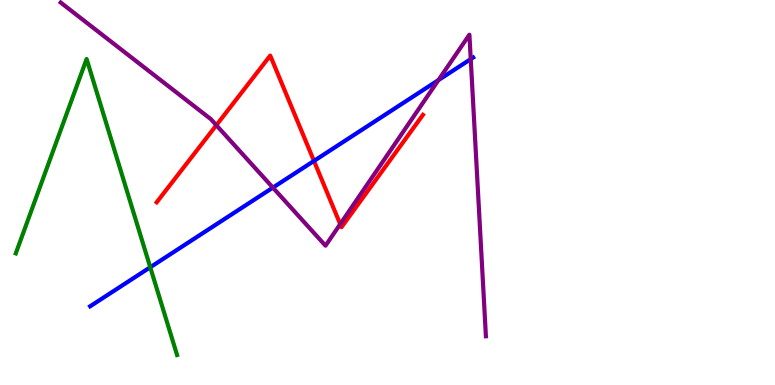[{'lines': ['blue', 'red'], 'intersections': [{'x': 4.05, 'y': 5.82}]}, {'lines': ['green', 'red'], 'intersections': []}, {'lines': ['purple', 'red'], 'intersections': [{'x': 2.79, 'y': 6.75}, {'x': 4.39, 'y': 4.18}]}, {'lines': ['blue', 'green'], 'intersections': [{'x': 1.94, 'y': 3.06}]}, {'lines': ['blue', 'purple'], 'intersections': [{'x': 3.52, 'y': 5.13}, {'x': 5.66, 'y': 7.92}, {'x': 6.07, 'y': 8.46}]}, {'lines': ['green', 'purple'], 'intersections': []}]